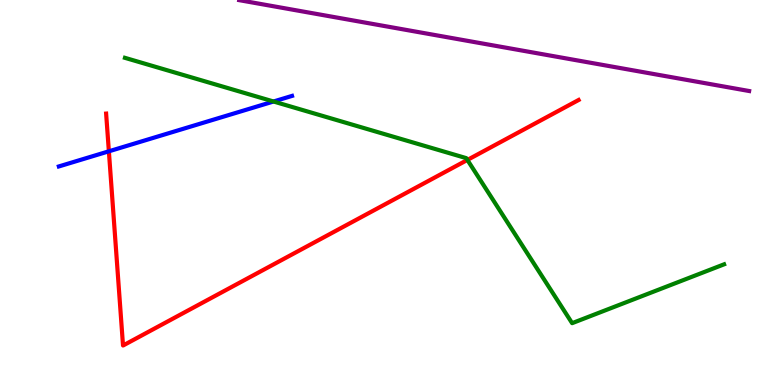[{'lines': ['blue', 'red'], 'intersections': [{'x': 1.4, 'y': 6.07}]}, {'lines': ['green', 'red'], 'intersections': [{'x': 6.03, 'y': 5.85}]}, {'lines': ['purple', 'red'], 'intersections': []}, {'lines': ['blue', 'green'], 'intersections': [{'x': 3.53, 'y': 7.36}]}, {'lines': ['blue', 'purple'], 'intersections': []}, {'lines': ['green', 'purple'], 'intersections': []}]